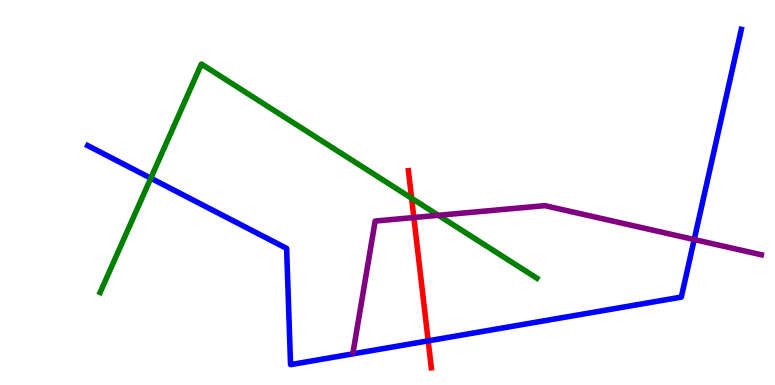[{'lines': ['blue', 'red'], 'intersections': [{'x': 5.52, 'y': 1.15}]}, {'lines': ['green', 'red'], 'intersections': [{'x': 5.31, 'y': 4.85}]}, {'lines': ['purple', 'red'], 'intersections': [{'x': 5.34, 'y': 4.35}]}, {'lines': ['blue', 'green'], 'intersections': [{'x': 1.95, 'y': 5.37}]}, {'lines': ['blue', 'purple'], 'intersections': [{'x': 8.96, 'y': 3.78}]}, {'lines': ['green', 'purple'], 'intersections': [{'x': 5.66, 'y': 4.41}]}]